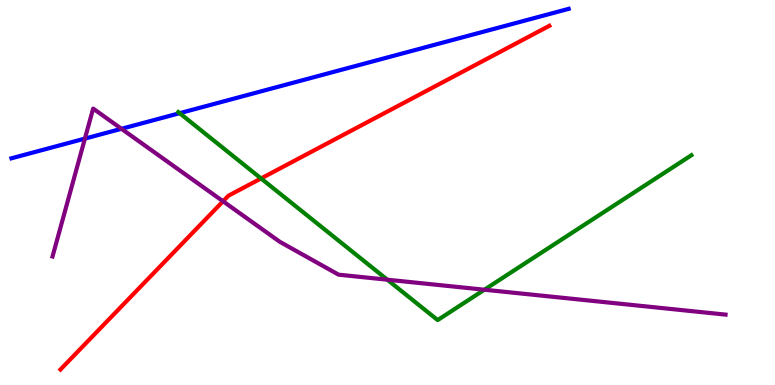[{'lines': ['blue', 'red'], 'intersections': []}, {'lines': ['green', 'red'], 'intersections': [{'x': 3.37, 'y': 5.37}]}, {'lines': ['purple', 'red'], 'intersections': [{'x': 2.88, 'y': 4.77}]}, {'lines': ['blue', 'green'], 'intersections': [{'x': 2.32, 'y': 7.06}]}, {'lines': ['blue', 'purple'], 'intersections': [{'x': 1.1, 'y': 6.4}, {'x': 1.57, 'y': 6.65}]}, {'lines': ['green', 'purple'], 'intersections': [{'x': 5.0, 'y': 2.73}, {'x': 6.25, 'y': 2.47}]}]